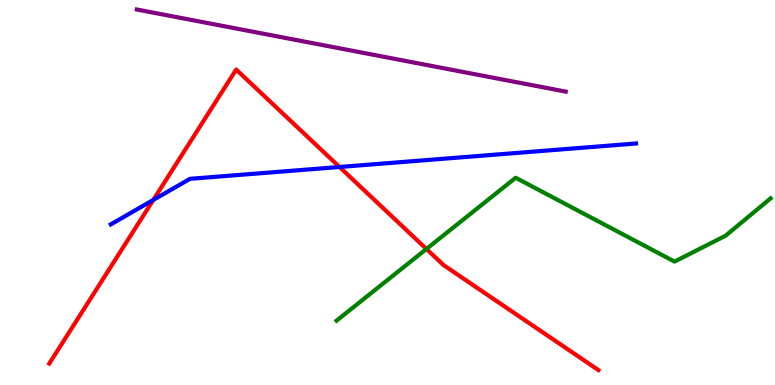[{'lines': ['blue', 'red'], 'intersections': [{'x': 1.98, 'y': 4.81}, {'x': 4.38, 'y': 5.66}]}, {'lines': ['green', 'red'], 'intersections': [{'x': 5.5, 'y': 3.53}]}, {'lines': ['purple', 'red'], 'intersections': []}, {'lines': ['blue', 'green'], 'intersections': []}, {'lines': ['blue', 'purple'], 'intersections': []}, {'lines': ['green', 'purple'], 'intersections': []}]